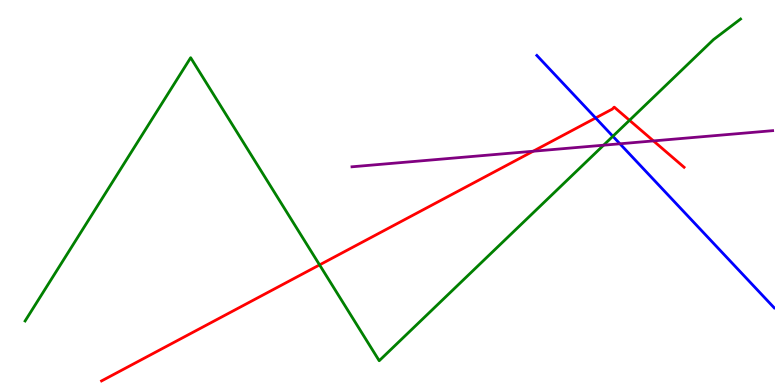[{'lines': ['blue', 'red'], 'intersections': [{'x': 7.69, 'y': 6.94}]}, {'lines': ['green', 'red'], 'intersections': [{'x': 4.12, 'y': 3.12}, {'x': 8.12, 'y': 6.88}]}, {'lines': ['purple', 'red'], 'intersections': [{'x': 6.88, 'y': 6.07}, {'x': 8.43, 'y': 6.34}]}, {'lines': ['blue', 'green'], 'intersections': [{'x': 7.91, 'y': 6.46}]}, {'lines': ['blue', 'purple'], 'intersections': [{'x': 8.0, 'y': 6.27}]}, {'lines': ['green', 'purple'], 'intersections': [{'x': 7.79, 'y': 6.23}]}]